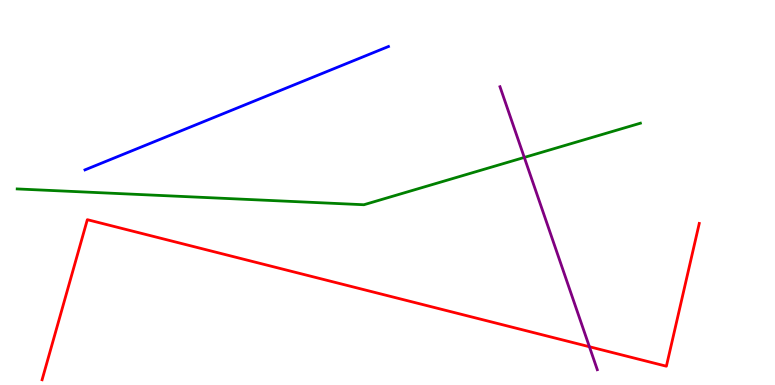[{'lines': ['blue', 'red'], 'intersections': []}, {'lines': ['green', 'red'], 'intersections': []}, {'lines': ['purple', 'red'], 'intersections': [{'x': 7.61, 'y': 0.994}]}, {'lines': ['blue', 'green'], 'intersections': []}, {'lines': ['blue', 'purple'], 'intersections': []}, {'lines': ['green', 'purple'], 'intersections': [{'x': 6.77, 'y': 5.91}]}]